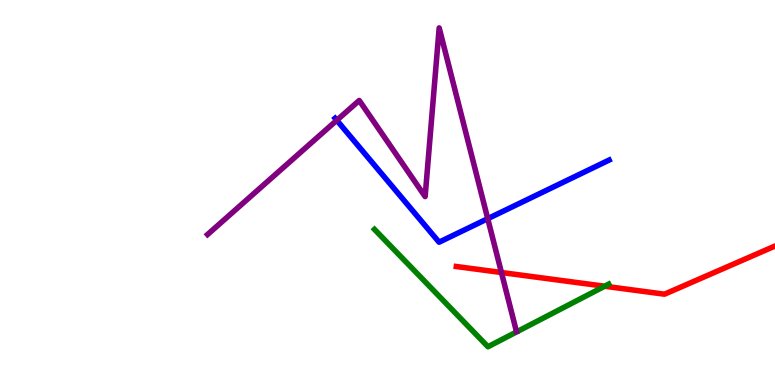[{'lines': ['blue', 'red'], 'intersections': []}, {'lines': ['green', 'red'], 'intersections': [{'x': 7.8, 'y': 2.57}]}, {'lines': ['purple', 'red'], 'intersections': [{'x': 6.47, 'y': 2.92}]}, {'lines': ['blue', 'green'], 'intersections': []}, {'lines': ['blue', 'purple'], 'intersections': [{'x': 4.35, 'y': 6.88}, {'x': 6.29, 'y': 4.32}]}, {'lines': ['green', 'purple'], 'intersections': []}]